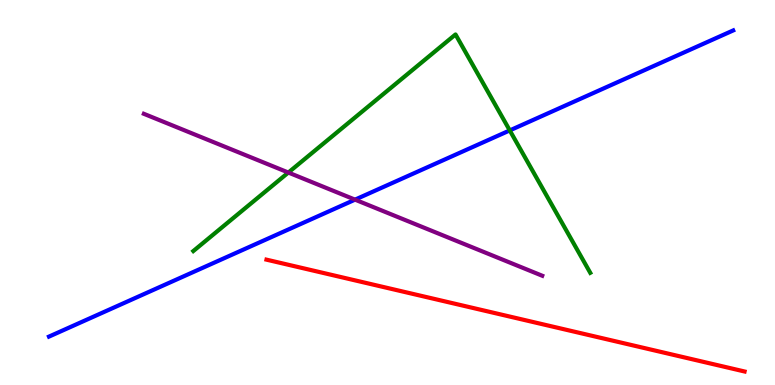[{'lines': ['blue', 'red'], 'intersections': []}, {'lines': ['green', 'red'], 'intersections': []}, {'lines': ['purple', 'red'], 'intersections': []}, {'lines': ['blue', 'green'], 'intersections': [{'x': 6.58, 'y': 6.61}]}, {'lines': ['blue', 'purple'], 'intersections': [{'x': 4.58, 'y': 4.81}]}, {'lines': ['green', 'purple'], 'intersections': [{'x': 3.72, 'y': 5.52}]}]